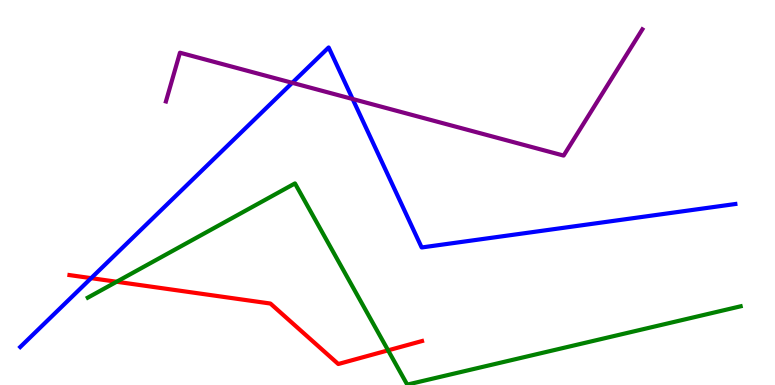[{'lines': ['blue', 'red'], 'intersections': [{'x': 1.18, 'y': 2.78}]}, {'lines': ['green', 'red'], 'intersections': [{'x': 1.5, 'y': 2.68}, {'x': 5.01, 'y': 0.9}]}, {'lines': ['purple', 'red'], 'intersections': []}, {'lines': ['blue', 'green'], 'intersections': []}, {'lines': ['blue', 'purple'], 'intersections': [{'x': 3.77, 'y': 7.85}, {'x': 4.55, 'y': 7.43}]}, {'lines': ['green', 'purple'], 'intersections': []}]